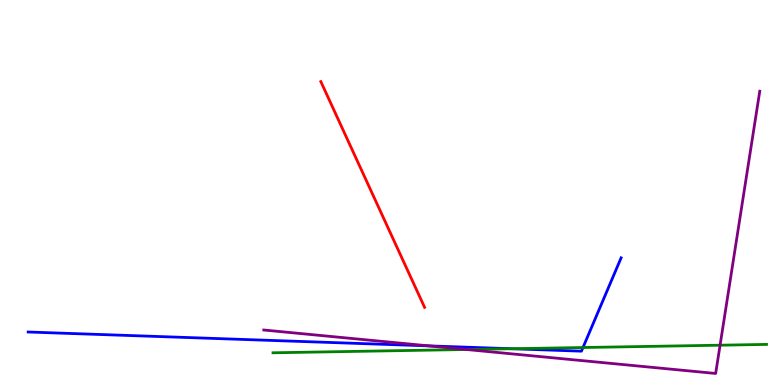[{'lines': ['blue', 'red'], 'intersections': []}, {'lines': ['green', 'red'], 'intersections': []}, {'lines': ['purple', 'red'], 'intersections': []}, {'lines': ['blue', 'green'], 'intersections': [{'x': 6.6, 'y': 0.942}, {'x': 7.52, 'y': 0.973}]}, {'lines': ['blue', 'purple'], 'intersections': [{'x': 5.53, 'y': 1.02}]}, {'lines': ['green', 'purple'], 'intersections': [{'x': 6.02, 'y': 0.922}, {'x': 9.29, 'y': 1.03}]}]